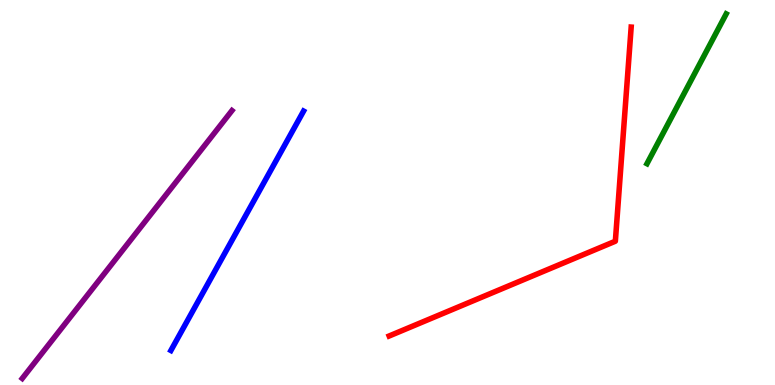[{'lines': ['blue', 'red'], 'intersections': []}, {'lines': ['green', 'red'], 'intersections': []}, {'lines': ['purple', 'red'], 'intersections': []}, {'lines': ['blue', 'green'], 'intersections': []}, {'lines': ['blue', 'purple'], 'intersections': []}, {'lines': ['green', 'purple'], 'intersections': []}]